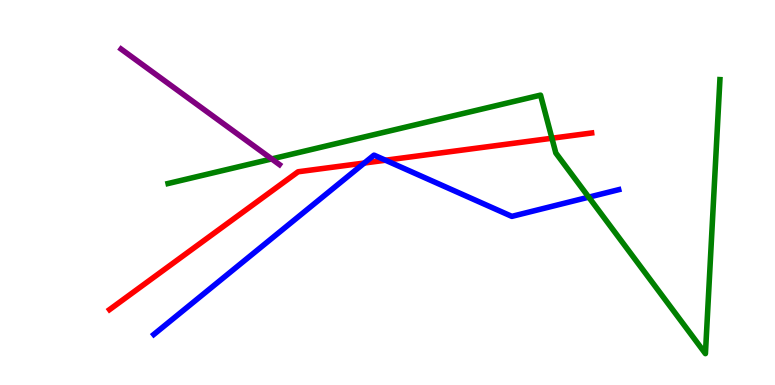[{'lines': ['blue', 'red'], 'intersections': [{'x': 4.7, 'y': 5.77}, {'x': 4.97, 'y': 5.84}]}, {'lines': ['green', 'red'], 'intersections': [{'x': 7.12, 'y': 6.41}]}, {'lines': ['purple', 'red'], 'intersections': []}, {'lines': ['blue', 'green'], 'intersections': [{'x': 7.6, 'y': 4.88}]}, {'lines': ['blue', 'purple'], 'intersections': []}, {'lines': ['green', 'purple'], 'intersections': [{'x': 3.51, 'y': 5.87}]}]